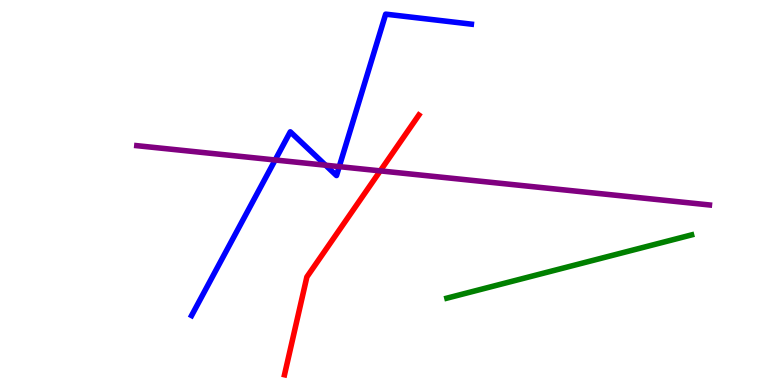[{'lines': ['blue', 'red'], 'intersections': []}, {'lines': ['green', 'red'], 'intersections': []}, {'lines': ['purple', 'red'], 'intersections': [{'x': 4.91, 'y': 5.56}]}, {'lines': ['blue', 'green'], 'intersections': []}, {'lines': ['blue', 'purple'], 'intersections': [{'x': 3.55, 'y': 5.84}, {'x': 4.2, 'y': 5.71}, {'x': 4.38, 'y': 5.67}]}, {'lines': ['green', 'purple'], 'intersections': []}]